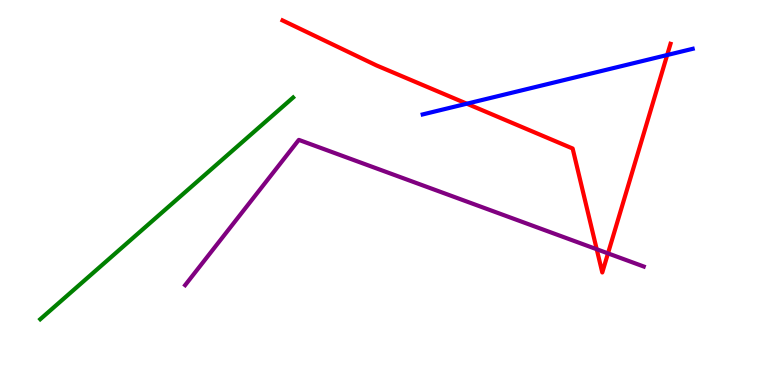[{'lines': ['blue', 'red'], 'intersections': [{'x': 6.02, 'y': 7.31}, {'x': 8.61, 'y': 8.57}]}, {'lines': ['green', 'red'], 'intersections': []}, {'lines': ['purple', 'red'], 'intersections': [{'x': 7.7, 'y': 3.53}, {'x': 7.84, 'y': 3.42}]}, {'lines': ['blue', 'green'], 'intersections': []}, {'lines': ['blue', 'purple'], 'intersections': []}, {'lines': ['green', 'purple'], 'intersections': []}]